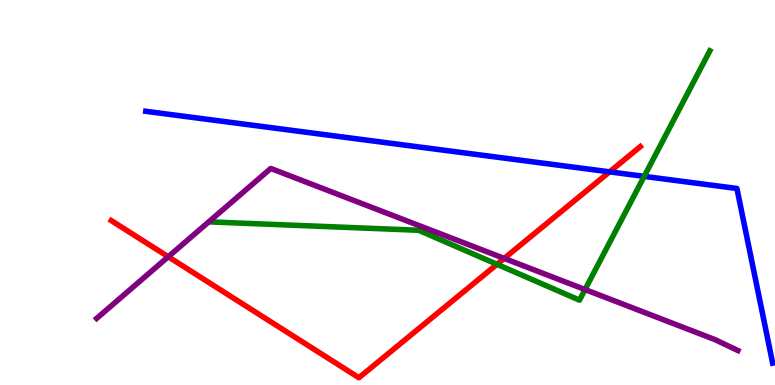[{'lines': ['blue', 'red'], 'intersections': [{'x': 7.87, 'y': 5.54}]}, {'lines': ['green', 'red'], 'intersections': [{'x': 6.41, 'y': 3.13}]}, {'lines': ['purple', 'red'], 'intersections': [{'x': 2.17, 'y': 3.33}, {'x': 6.51, 'y': 3.29}]}, {'lines': ['blue', 'green'], 'intersections': [{'x': 8.31, 'y': 5.42}]}, {'lines': ['blue', 'purple'], 'intersections': []}, {'lines': ['green', 'purple'], 'intersections': [{'x': 7.55, 'y': 2.48}]}]